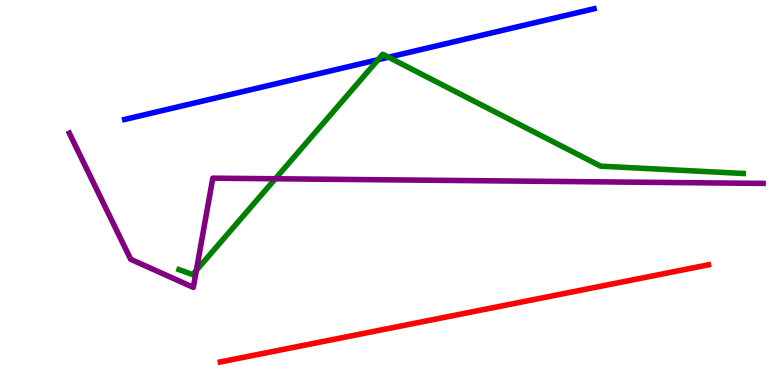[{'lines': ['blue', 'red'], 'intersections': []}, {'lines': ['green', 'red'], 'intersections': []}, {'lines': ['purple', 'red'], 'intersections': []}, {'lines': ['blue', 'green'], 'intersections': [{'x': 4.88, 'y': 8.45}, {'x': 5.01, 'y': 8.51}]}, {'lines': ['blue', 'purple'], 'intersections': []}, {'lines': ['green', 'purple'], 'intersections': [{'x': 2.53, 'y': 2.98}, {'x': 3.55, 'y': 5.36}]}]